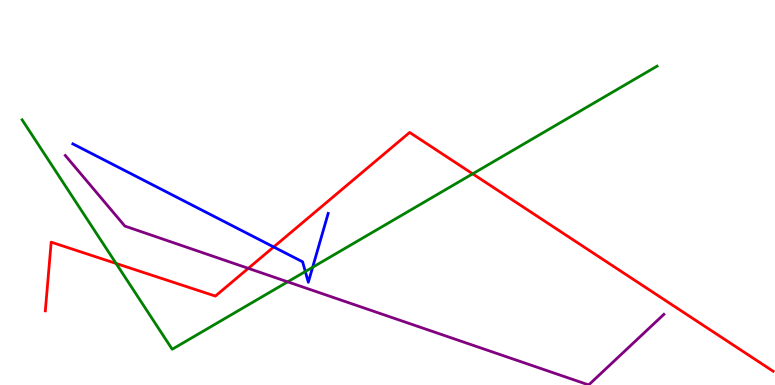[{'lines': ['blue', 'red'], 'intersections': [{'x': 3.53, 'y': 3.59}]}, {'lines': ['green', 'red'], 'intersections': [{'x': 1.5, 'y': 3.16}, {'x': 6.1, 'y': 5.49}]}, {'lines': ['purple', 'red'], 'intersections': [{'x': 3.2, 'y': 3.03}]}, {'lines': ['blue', 'green'], 'intersections': [{'x': 3.94, 'y': 2.95}, {'x': 4.03, 'y': 3.06}]}, {'lines': ['blue', 'purple'], 'intersections': []}, {'lines': ['green', 'purple'], 'intersections': [{'x': 3.71, 'y': 2.68}]}]